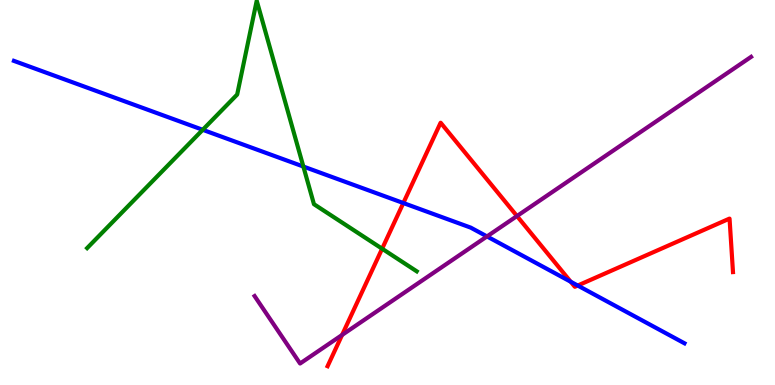[{'lines': ['blue', 'red'], 'intersections': [{'x': 5.2, 'y': 4.73}, {'x': 7.36, 'y': 2.68}, {'x': 7.45, 'y': 2.58}]}, {'lines': ['green', 'red'], 'intersections': [{'x': 4.93, 'y': 3.54}]}, {'lines': ['purple', 'red'], 'intersections': [{'x': 4.41, 'y': 1.3}, {'x': 6.67, 'y': 4.39}]}, {'lines': ['blue', 'green'], 'intersections': [{'x': 2.62, 'y': 6.63}, {'x': 3.91, 'y': 5.67}]}, {'lines': ['blue', 'purple'], 'intersections': [{'x': 6.28, 'y': 3.86}]}, {'lines': ['green', 'purple'], 'intersections': []}]